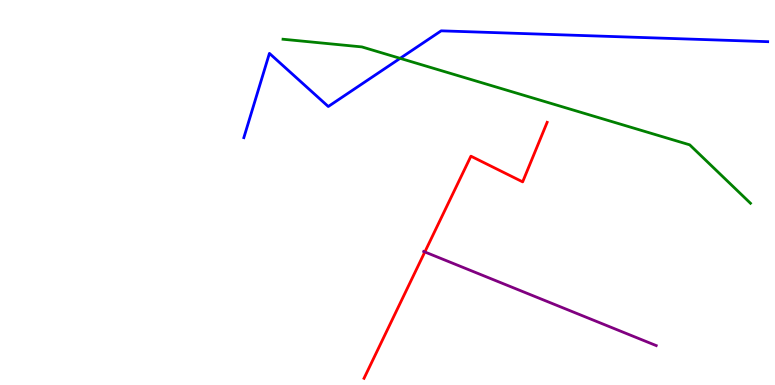[{'lines': ['blue', 'red'], 'intersections': []}, {'lines': ['green', 'red'], 'intersections': []}, {'lines': ['purple', 'red'], 'intersections': [{'x': 5.48, 'y': 3.46}]}, {'lines': ['blue', 'green'], 'intersections': [{'x': 5.16, 'y': 8.48}]}, {'lines': ['blue', 'purple'], 'intersections': []}, {'lines': ['green', 'purple'], 'intersections': []}]